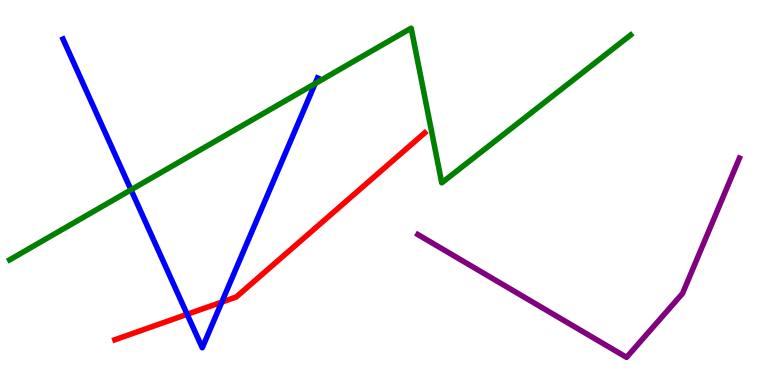[{'lines': ['blue', 'red'], 'intersections': [{'x': 2.41, 'y': 1.84}, {'x': 2.86, 'y': 2.15}]}, {'lines': ['green', 'red'], 'intersections': []}, {'lines': ['purple', 'red'], 'intersections': []}, {'lines': ['blue', 'green'], 'intersections': [{'x': 1.69, 'y': 5.07}, {'x': 4.07, 'y': 7.83}]}, {'lines': ['blue', 'purple'], 'intersections': []}, {'lines': ['green', 'purple'], 'intersections': []}]